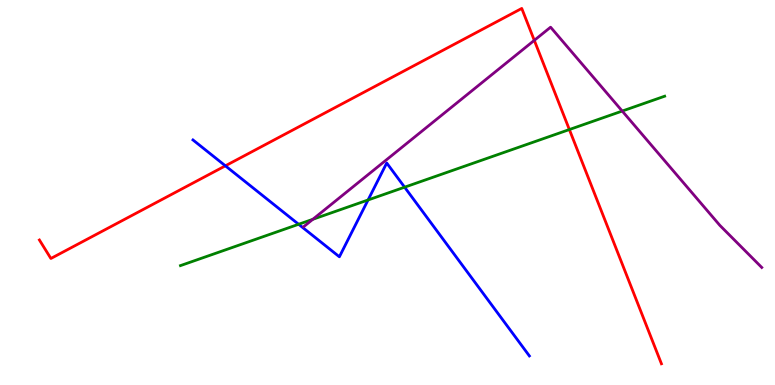[{'lines': ['blue', 'red'], 'intersections': [{'x': 2.91, 'y': 5.69}]}, {'lines': ['green', 'red'], 'intersections': [{'x': 7.35, 'y': 6.64}]}, {'lines': ['purple', 'red'], 'intersections': [{'x': 6.89, 'y': 8.95}]}, {'lines': ['blue', 'green'], 'intersections': [{'x': 3.85, 'y': 4.17}, {'x': 4.75, 'y': 4.81}, {'x': 5.22, 'y': 5.14}]}, {'lines': ['blue', 'purple'], 'intersections': []}, {'lines': ['green', 'purple'], 'intersections': [{'x': 4.04, 'y': 4.3}, {'x': 8.03, 'y': 7.12}]}]